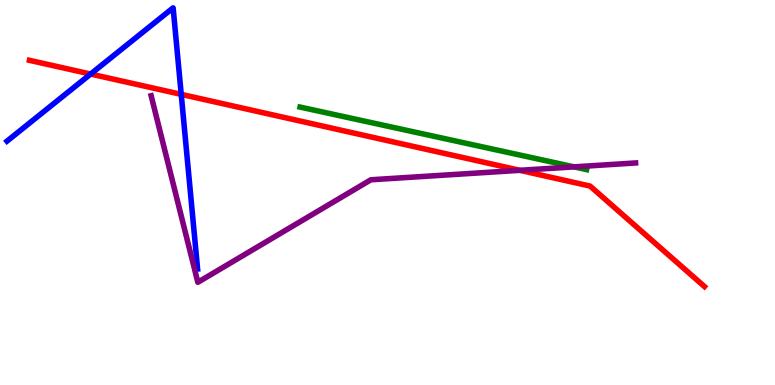[{'lines': ['blue', 'red'], 'intersections': [{'x': 1.17, 'y': 8.08}, {'x': 2.34, 'y': 7.55}]}, {'lines': ['green', 'red'], 'intersections': []}, {'lines': ['purple', 'red'], 'intersections': [{'x': 6.71, 'y': 5.58}]}, {'lines': ['blue', 'green'], 'intersections': []}, {'lines': ['blue', 'purple'], 'intersections': []}, {'lines': ['green', 'purple'], 'intersections': [{'x': 7.41, 'y': 5.67}]}]